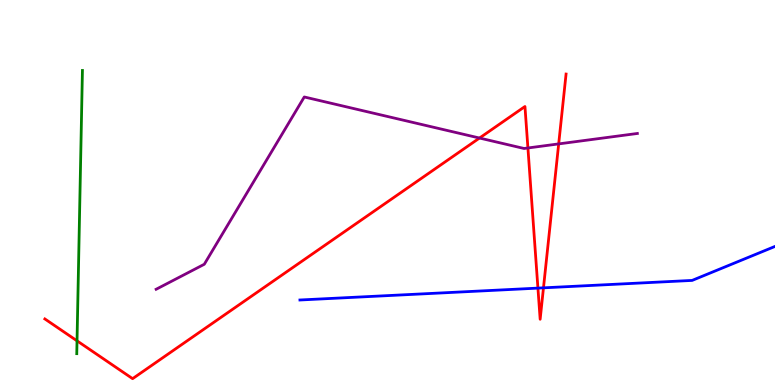[{'lines': ['blue', 'red'], 'intersections': [{'x': 6.94, 'y': 2.52}, {'x': 7.01, 'y': 2.52}]}, {'lines': ['green', 'red'], 'intersections': [{'x': 0.994, 'y': 1.15}]}, {'lines': ['purple', 'red'], 'intersections': [{'x': 6.19, 'y': 6.41}, {'x': 6.81, 'y': 6.16}, {'x': 7.21, 'y': 6.26}]}, {'lines': ['blue', 'green'], 'intersections': []}, {'lines': ['blue', 'purple'], 'intersections': []}, {'lines': ['green', 'purple'], 'intersections': []}]